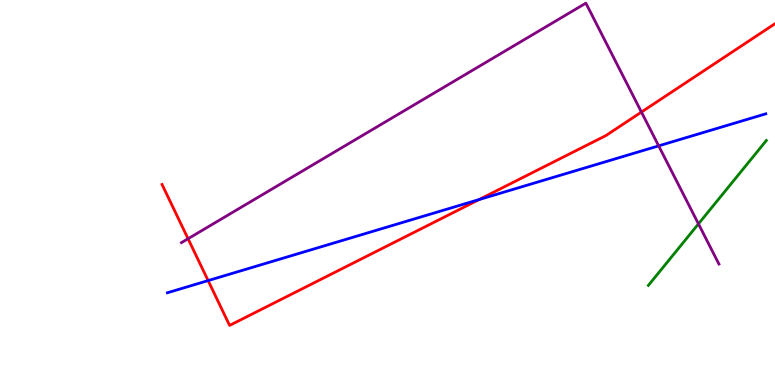[{'lines': ['blue', 'red'], 'intersections': [{'x': 2.69, 'y': 2.71}, {'x': 6.18, 'y': 4.82}]}, {'lines': ['green', 'red'], 'intersections': []}, {'lines': ['purple', 'red'], 'intersections': [{'x': 2.43, 'y': 3.8}, {'x': 8.28, 'y': 7.09}]}, {'lines': ['blue', 'green'], 'intersections': []}, {'lines': ['blue', 'purple'], 'intersections': [{'x': 8.5, 'y': 6.21}]}, {'lines': ['green', 'purple'], 'intersections': [{'x': 9.01, 'y': 4.18}]}]